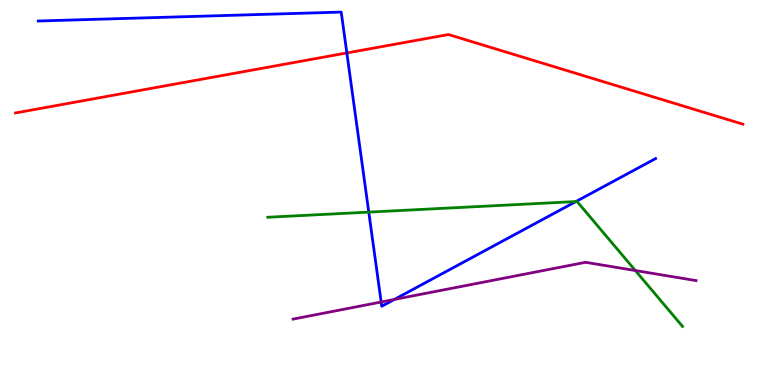[{'lines': ['blue', 'red'], 'intersections': [{'x': 4.48, 'y': 8.62}]}, {'lines': ['green', 'red'], 'intersections': []}, {'lines': ['purple', 'red'], 'intersections': []}, {'lines': ['blue', 'green'], 'intersections': [{'x': 4.76, 'y': 4.49}, {'x': 7.43, 'y': 4.76}]}, {'lines': ['blue', 'purple'], 'intersections': [{'x': 4.92, 'y': 2.16}, {'x': 5.09, 'y': 2.22}]}, {'lines': ['green', 'purple'], 'intersections': [{'x': 8.2, 'y': 2.97}]}]